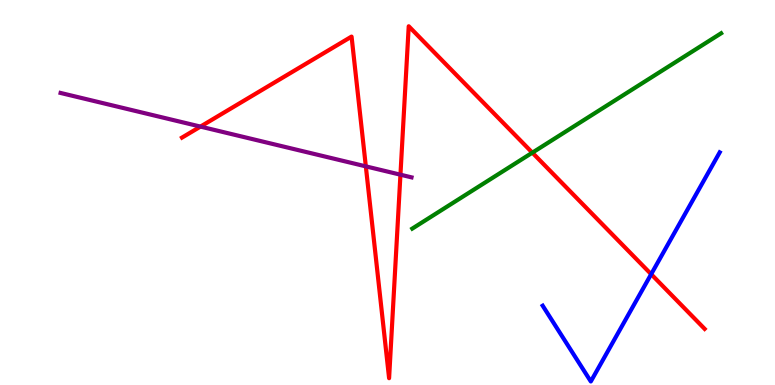[{'lines': ['blue', 'red'], 'intersections': [{'x': 8.4, 'y': 2.88}]}, {'lines': ['green', 'red'], 'intersections': [{'x': 6.87, 'y': 6.03}]}, {'lines': ['purple', 'red'], 'intersections': [{'x': 2.59, 'y': 6.71}, {'x': 4.72, 'y': 5.68}, {'x': 5.17, 'y': 5.46}]}, {'lines': ['blue', 'green'], 'intersections': []}, {'lines': ['blue', 'purple'], 'intersections': []}, {'lines': ['green', 'purple'], 'intersections': []}]